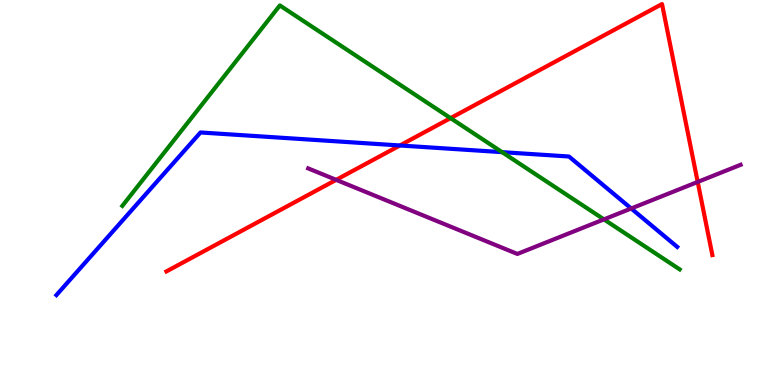[{'lines': ['blue', 'red'], 'intersections': [{'x': 5.16, 'y': 6.22}]}, {'lines': ['green', 'red'], 'intersections': [{'x': 5.81, 'y': 6.93}]}, {'lines': ['purple', 'red'], 'intersections': [{'x': 4.34, 'y': 5.33}, {'x': 9.0, 'y': 5.27}]}, {'lines': ['blue', 'green'], 'intersections': [{'x': 6.48, 'y': 6.05}]}, {'lines': ['blue', 'purple'], 'intersections': [{'x': 8.14, 'y': 4.58}]}, {'lines': ['green', 'purple'], 'intersections': [{'x': 7.79, 'y': 4.3}]}]